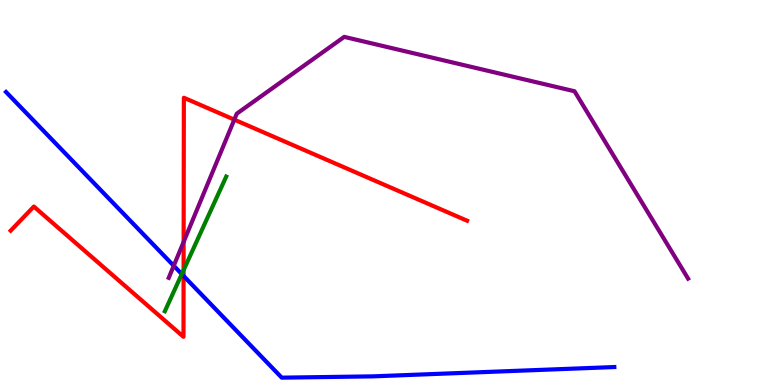[{'lines': ['blue', 'red'], 'intersections': [{'x': 2.37, 'y': 2.83}]}, {'lines': ['green', 'red'], 'intersections': [{'x': 2.37, 'y': 2.98}]}, {'lines': ['purple', 'red'], 'intersections': [{'x': 2.37, 'y': 3.72}, {'x': 3.02, 'y': 6.89}]}, {'lines': ['blue', 'green'], 'intersections': [{'x': 2.35, 'y': 2.88}]}, {'lines': ['blue', 'purple'], 'intersections': [{'x': 2.24, 'y': 3.1}]}, {'lines': ['green', 'purple'], 'intersections': []}]